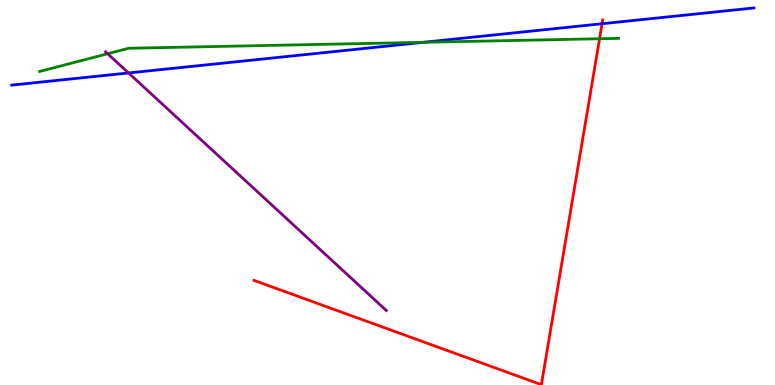[{'lines': ['blue', 'red'], 'intersections': [{'x': 7.77, 'y': 9.38}]}, {'lines': ['green', 'red'], 'intersections': [{'x': 7.74, 'y': 8.99}]}, {'lines': ['purple', 'red'], 'intersections': []}, {'lines': ['blue', 'green'], 'intersections': [{'x': 5.46, 'y': 8.9}]}, {'lines': ['blue', 'purple'], 'intersections': [{'x': 1.66, 'y': 8.1}]}, {'lines': ['green', 'purple'], 'intersections': [{'x': 1.39, 'y': 8.6}]}]